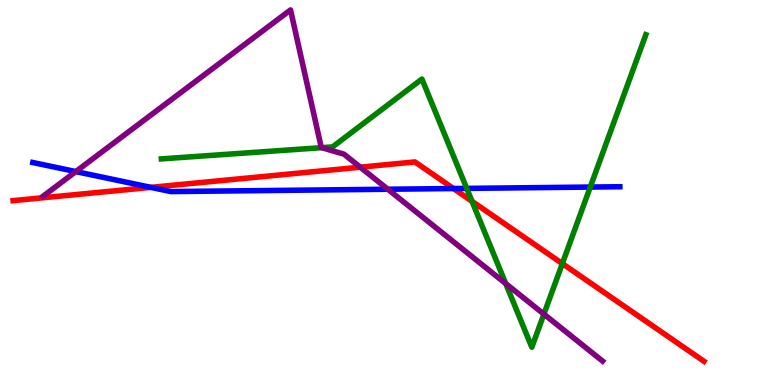[{'lines': ['blue', 'red'], 'intersections': [{'x': 1.95, 'y': 5.13}, {'x': 5.85, 'y': 5.1}]}, {'lines': ['green', 'red'], 'intersections': [{'x': 6.09, 'y': 4.77}, {'x': 7.26, 'y': 3.15}]}, {'lines': ['purple', 'red'], 'intersections': [{'x': 4.65, 'y': 5.66}]}, {'lines': ['blue', 'green'], 'intersections': [{'x': 6.02, 'y': 5.11}, {'x': 7.62, 'y': 5.14}]}, {'lines': ['blue', 'purple'], 'intersections': [{'x': 0.978, 'y': 5.54}, {'x': 5.0, 'y': 5.08}]}, {'lines': ['green', 'purple'], 'intersections': [{'x': 4.15, 'y': 6.16}, {'x': 6.53, 'y': 2.63}, {'x': 7.02, 'y': 1.84}]}]